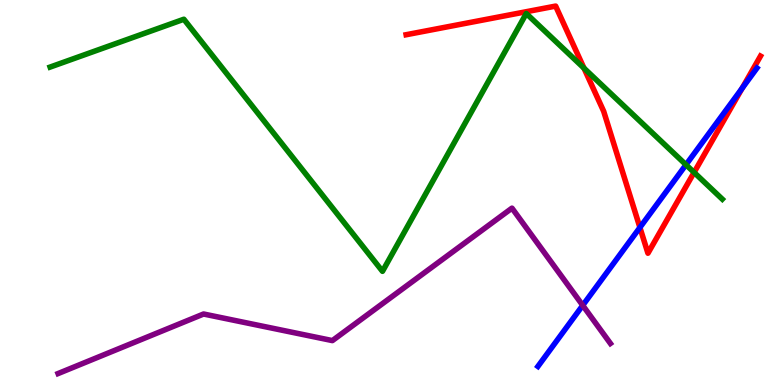[{'lines': ['blue', 'red'], 'intersections': [{'x': 8.26, 'y': 4.09}, {'x': 9.58, 'y': 7.71}]}, {'lines': ['green', 'red'], 'intersections': [{'x': 7.54, 'y': 8.23}, {'x': 8.96, 'y': 5.52}]}, {'lines': ['purple', 'red'], 'intersections': []}, {'lines': ['blue', 'green'], 'intersections': [{'x': 8.85, 'y': 5.72}]}, {'lines': ['blue', 'purple'], 'intersections': [{'x': 7.52, 'y': 2.07}]}, {'lines': ['green', 'purple'], 'intersections': []}]